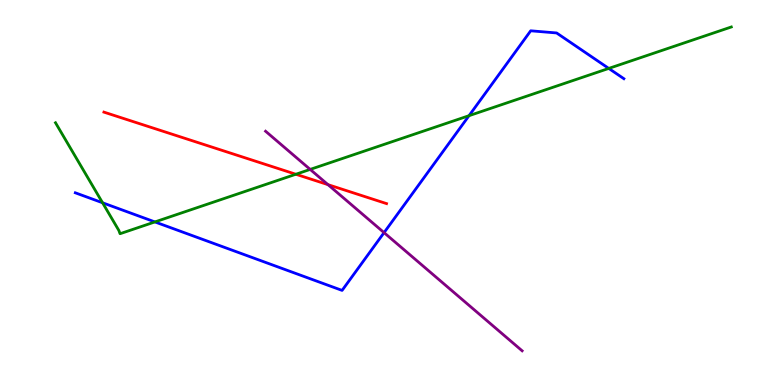[{'lines': ['blue', 'red'], 'intersections': []}, {'lines': ['green', 'red'], 'intersections': [{'x': 3.82, 'y': 5.47}]}, {'lines': ['purple', 'red'], 'intersections': [{'x': 4.23, 'y': 5.2}]}, {'lines': ['blue', 'green'], 'intersections': [{'x': 1.32, 'y': 4.73}, {'x': 2.0, 'y': 4.24}, {'x': 6.05, 'y': 7.0}, {'x': 7.86, 'y': 8.22}]}, {'lines': ['blue', 'purple'], 'intersections': [{'x': 4.96, 'y': 3.96}]}, {'lines': ['green', 'purple'], 'intersections': [{'x': 4.0, 'y': 5.6}]}]